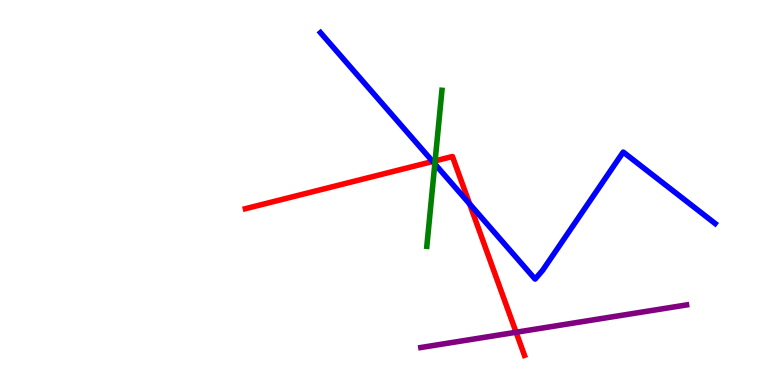[{'lines': ['blue', 'red'], 'intersections': [{'x': 5.58, 'y': 5.81}, {'x': 6.06, 'y': 4.7}]}, {'lines': ['green', 'red'], 'intersections': [{'x': 5.61, 'y': 5.82}]}, {'lines': ['purple', 'red'], 'intersections': [{'x': 6.66, 'y': 1.37}]}, {'lines': ['blue', 'green'], 'intersections': [{'x': 5.61, 'y': 5.74}]}, {'lines': ['blue', 'purple'], 'intersections': []}, {'lines': ['green', 'purple'], 'intersections': []}]